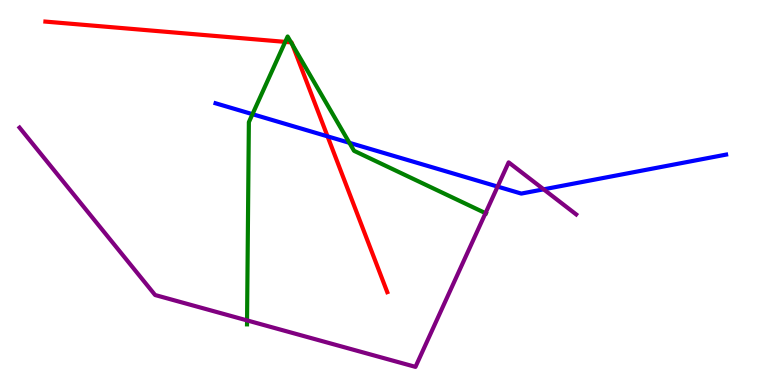[{'lines': ['blue', 'red'], 'intersections': [{'x': 4.23, 'y': 6.46}]}, {'lines': ['green', 'red'], 'intersections': [{'x': 3.68, 'y': 8.91}, {'x': 3.76, 'y': 8.9}, {'x': 3.77, 'y': 8.84}]}, {'lines': ['purple', 'red'], 'intersections': []}, {'lines': ['blue', 'green'], 'intersections': [{'x': 3.26, 'y': 7.03}, {'x': 4.51, 'y': 6.29}]}, {'lines': ['blue', 'purple'], 'intersections': [{'x': 6.42, 'y': 5.15}, {'x': 7.01, 'y': 5.08}]}, {'lines': ['green', 'purple'], 'intersections': [{'x': 3.19, 'y': 1.68}, {'x': 6.26, 'y': 4.46}]}]